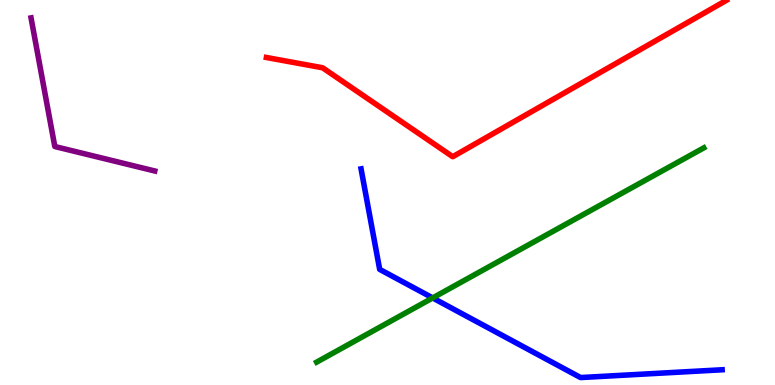[{'lines': ['blue', 'red'], 'intersections': []}, {'lines': ['green', 'red'], 'intersections': []}, {'lines': ['purple', 'red'], 'intersections': []}, {'lines': ['blue', 'green'], 'intersections': [{'x': 5.58, 'y': 2.26}]}, {'lines': ['blue', 'purple'], 'intersections': []}, {'lines': ['green', 'purple'], 'intersections': []}]